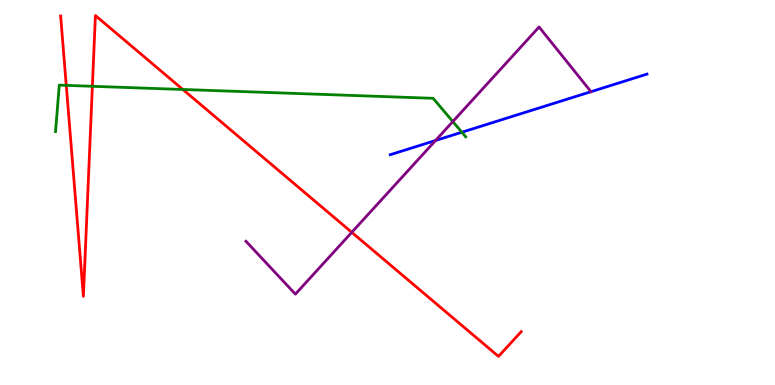[{'lines': ['blue', 'red'], 'intersections': []}, {'lines': ['green', 'red'], 'intersections': [{'x': 0.855, 'y': 7.78}, {'x': 1.19, 'y': 7.76}, {'x': 2.36, 'y': 7.68}]}, {'lines': ['purple', 'red'], 'intersections': [{'x': 4.54, 'y': 3.97}]}, {'lines': ['blue', 'green'], 'intersections': [{'x': 5.96, 'y': 6.57}]}, {'lines': ['blue', 'purple'], 'intersections': [{'x': 5.62, 'y': 6.35}, {'x': 7.63, 'y': 7.62}]}, {'lines': ['green', 'purple'], 'intersections': [{'x': 5.84, 'y': 6.84}]}]